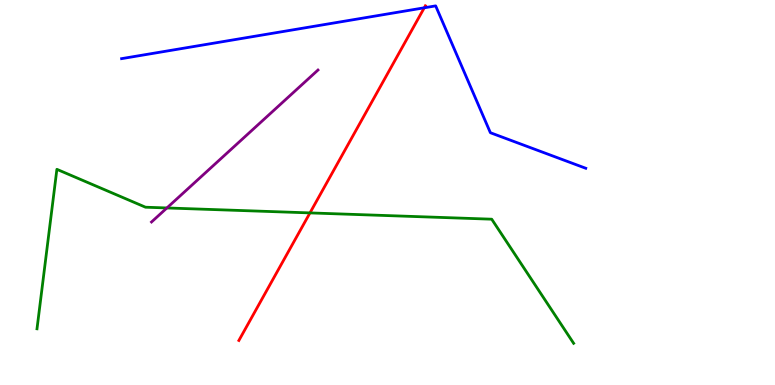[{'lines': ['blue', 'red'], 'intersections': [{'x': 5.47, 'y': 9.8}]}, {'lines': ['green', 'red'], 'intersections': [{'x': 4.0, 'y': 4.47}]}, {'lines': ['purple', 'red'], 'intersections': []}, {'lines': ['blue', 'green'], 'intersections': []}, {'lines': ['blue', 'purple'], 'intersections': []}, {'lines': ['green', 'purple'], 'intersections': [{'x': 2.15, 'y': 4.6}]}]